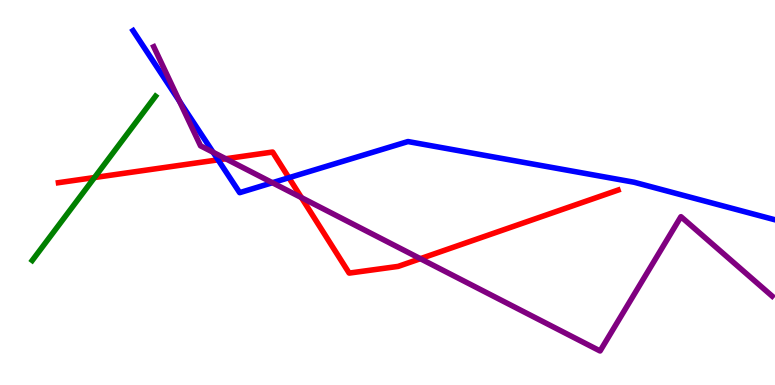[{'lines': ['blue', 'red'], 'intersections': [{'x': 2.81, 'y': 5.85}, {'x': 3.73, 'y': 5.38}]}, {'lines': ['green', 'red'], 'intersections': [{'x': 1.22, 'y': 5.39}]}, {'lines': ['purple', 'red'], 'intersections': [{'x': 2.91, 'y': 5.88}, {'x': 3.89, 'y': 4.87}, {'x': 5.42, 'y': 3.28}]}, {'lines': ['blue', 'green'], 'intersections': []}, {'lines': ['blue', 'purple'], 'intersections': [{'x': 2.32, 'y': 7.37}, {'x': 2.75, 'y': 6.05}, {'x': 3.51, 'y': 5.25}]}, {'lines': ['green', 'purple'], 'intersections': []}]